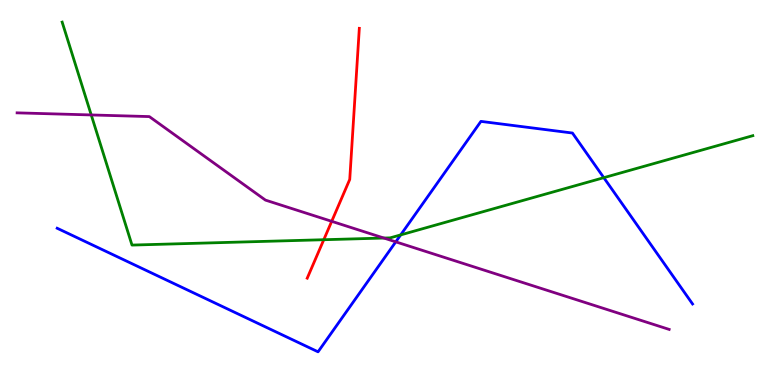[{'lines': ['blue', 'red'], 'intersections': []}, {'lines': ['green', 'red'], 'intersections': [{'x': 4.18, 'y': 3.77}]}, {'lines': ['purple', 'red'], 'intersections': [{'x': 4.28, 'y': 4.25}]}, {'lines': ['blue', 'green'], 'intersections': [{'x': 5.17, 'y': 3.9}, {'x': 7.79, 'y': 5.39}]}, {'lines': ['blue', 'purple'], 'intersections': [{'x': 5.11, 'y': 3.72}]}, {'lines': ['green', 'purple'], 'intersections': [{'x': 1.18, 'y': 7.01}, {'x': 4.95, 'y': 3.82}]}]